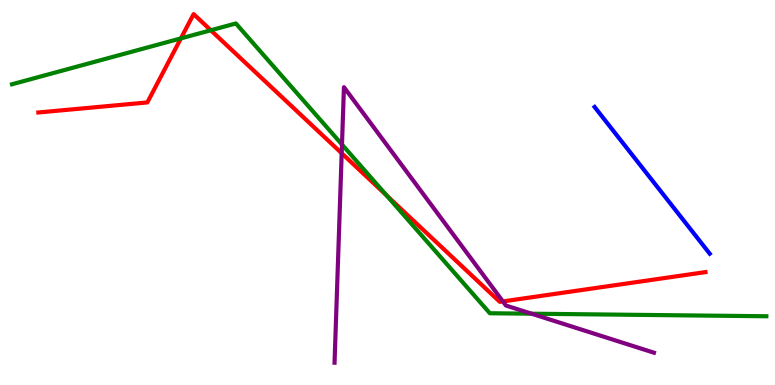[{'lines': ['blue', 'red'], 'intersections': []}, {'lines': ['green', 'red'], 'intersections': [{'x': 2.33, 'y': 9.0}, {'x': 2.72, 'y': 9.21}, {'x': 4.99, 'y': 4.92}]}, {'lines': ['purple', 'red'], 'intersections': [{'x': 4.41, 'y': 6.02}, {'x': 6.49, 'y': 2.17}]}, {'lines': ['blue', 'green'], 'intersections': []}, {'lines': ['blue', 'purple'], 'intersections': []}, {'lines': ['green', 'purple'], 'intersections': [{'x': 4.41, 'y': 6.25}, {'x': 6.86, 'y': 1.85}]}]